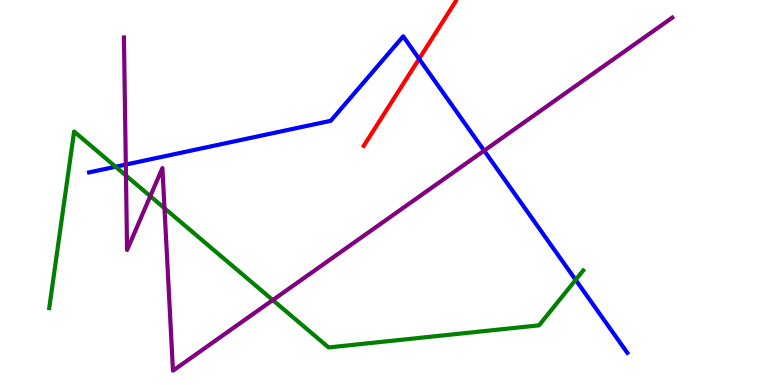[{'lines': ['blue', 'red'], 'intersections': [{'x': 5.41, 'y': 8.47}]}, {'lines': ['green', 'red'], 'intersections': []}, {'lines': ['purple', 'red'], 'intersections': []}, {'lines': ['blue', 'green'], 'intersections': [{'x': 1.49, 'y': 5.67}, {'x': 7.43, 'y': 2.73}]}, {'lines': ['blue', 'purple'], 'intersections': [{'x': 1.62, 'y': 5.73}, {'x': 6.25, 'y': 6.09}]}, {'lines': ['green', 'purple'], 'intersections': [{'x': 1.63, 'y': 5.44}, {'x': 1.94, 'y': 4.9}, {'x': 2.12, 'y': 4.59}, {'x': 3.52, 'y': 2.21}]}]